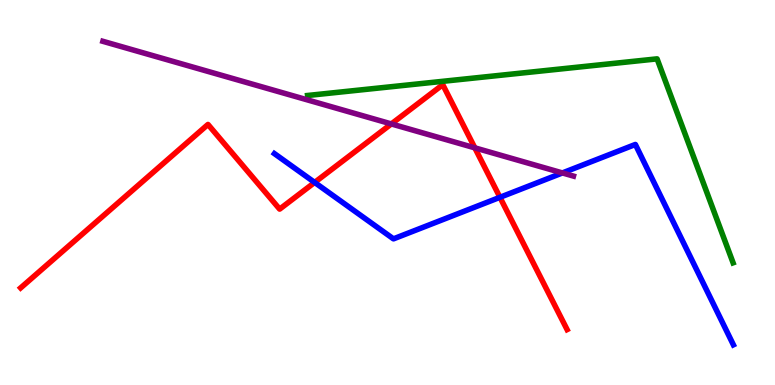[{'lines': ['blue', 'red'], 'intersections': [{'x': 4.06, 'y': 5.26}, {'x': 6.45, 'y': 4.88}]}, {'lines': ['green', 'red'], 'intersections': []}, {'lines': ['purple', 'red'], 'intersections': [{'x': 5.05, 'y': 6.78}, {'x': 6.13, 'y': 6.16}]}, {'lines': ['blue', 'green'], 'intersections': []}, {'lines': ['blue', 'purple'], 'intersections': [{'x': 7.26, 'y': 5.51}]}, {'lines': ['green', 'purple'], 'intersections': []}]